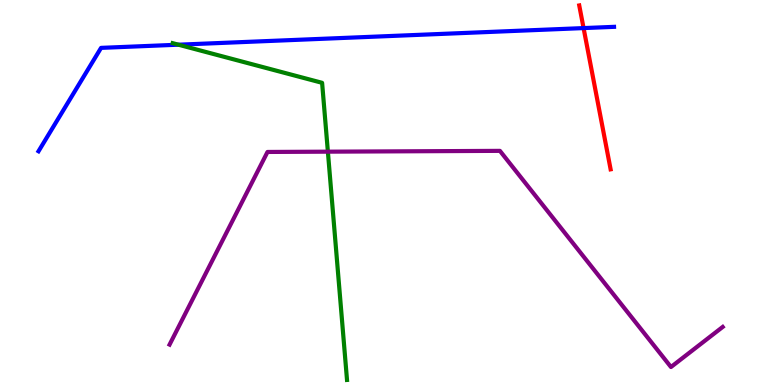[{'lines': ['blue', 'red'], 'intersections': [{'x': 7.53, 'y': 9.27}]}, {'lines': ['green', 'red'], 'intersections': []}, {'lines': ['purple', 'red'], 'intersections': []}, {'lines': ['blue', 'green'], 'intersections': [{'x': 2.3, 'y': 8.84}]}, {'lines': ['blue', 'purple'], 'intersections': []}, {'lines': ['green', 'purple'], 'intersections': [{'x': 4.23, 'y': 6.06}]}]